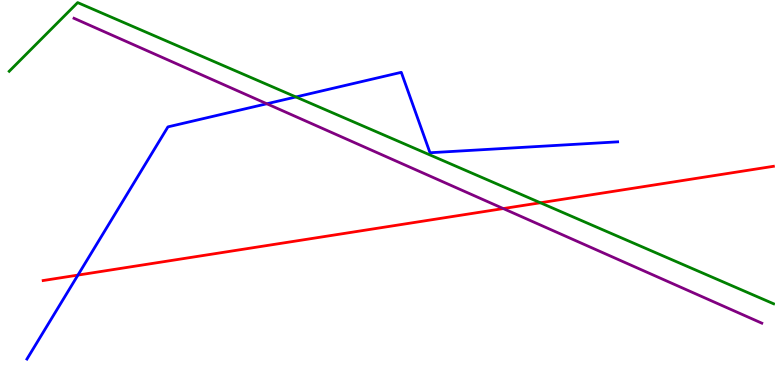[{'lines': ['blue', 'red'], 'intersections': [{'x': 1.01, 'y': 2.85}]}, {'lines': ['green', 'red'], 'intersections': [{'x': 6.97, 'y': 4.73}]}, {'lines': ['purple', 'red'], 'intersections': [{'x': 6.49, 'y': 4.58}]}, {'lines': ['blue', 'green'], 'intersections': [{'x': 3.82, 'y': 7.48}]}, {'lines': ['blue', 'purple'], 'intersections': [{'x': 3.44, 'y': 7.3}]}, {'lines': ['green', 'purple'], 'intersections': []}]